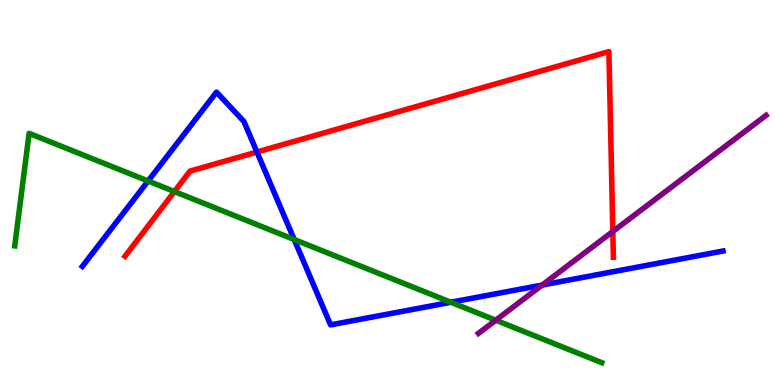[{'lines': ['blue', 'red'], 'intersections': [{'x': 3.32, 'y': 6.05}]}, {'lines': ['green', 'red'], 'intersections': [{'x': 2.25, 'y': 5.02}]}, {'lines': ['purple', 'red'], 'intersections': [{'x': 7.91, 'y': 3.99}]}, {'lines': ['blue', 'green'], 'intersections': [{'x': 1.91, 'y': 5.3}, {'x': 3.8, 'y': 3.78}, {'x': 5.82, 'y': 2.15}]}, {'lines': ['blue', 'purple'], 'intersections': [{'x': 7.0, 'y': 2.6}]}, {'lines': ['green', 'purple'], 'intersections': [{'x': 6.4, 'y': 1.68}]}]